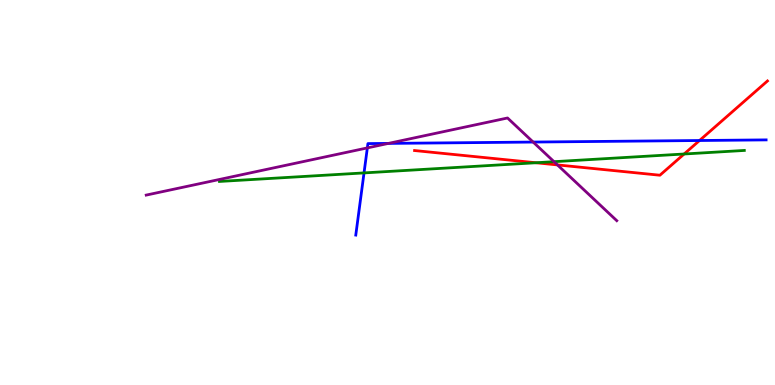[{'lines': ['blue', 'red'], 'intersections': [{'x': 9.03, 'y': 6.35}]}, {'lines': ['green', 'red'], 'intersections': [{'x': 6.92, 'y': 5.77}, {'x': 8.83, 'y': 6.0}]}, {'lines': ['purple', 'red'], 'intersections': [{'x': 7.19, 'y': 5.72}]}, {'lines': ['blue', 'green'], 'intersections': [{'x': 4.7, 'y': 5.51}]}, {'lines': ['blue', 'purple'], 'intersections': [{'x': 4.74, 'y': 6.16}, {'x': 5.01, 'y': 6.28}, {'x': 6.88, 'y': 6.31}]}, {'lines': ['green', 'purple'], 'intersections': [{'x': 7.15, 'y': 5.8}]}]